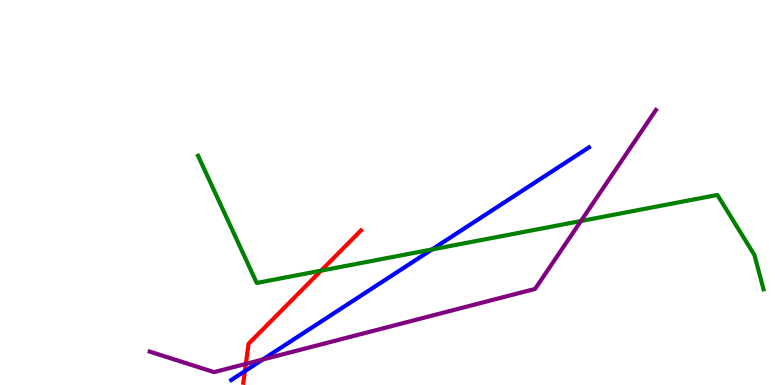[{'lines': ['blue', 'red'], 'intersections': [{'x': 3.16, 'y': 0.36}]}, {'lines': ['green', 'red'], 'intersections': [{'x': 4.14, 'y': 2.97}]}, {'lines': ['purple', 'red'], 'intersections': [{'x': 3.17, 'y': 0.548}]}, {'lines': ['blue', 'green'], 'intersections': [{'x': 5.57, 'y': 3.52}]}, {'lines': ['blue', 'purple'], 'intersections': [{'x': 3.39, 'y': 0.662}]}, {'lines': ['green', 'purple'], 'intersections': [{'x': 7.5, 'y': 4.26}]}]